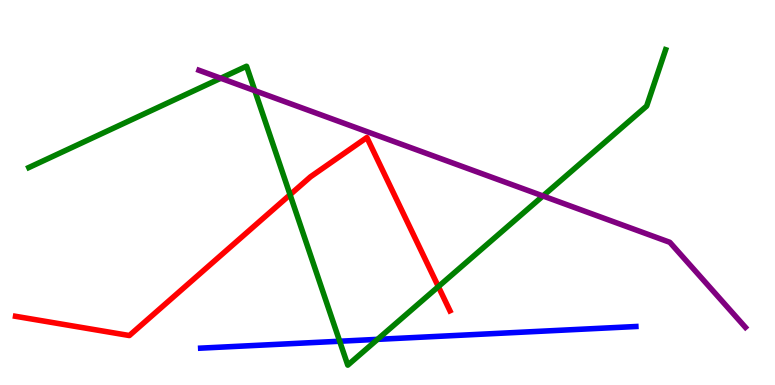[{'lines': ['blue', 'red'], 'intersections': []}, {'lines': ['green', 'red'], 'intersections': [{'x': 3.74, 'y': 4.94}, {'x': 5.66, 'y': 2.56}]}, {'lines': ['purple', 'red'], 'intersections': []}, {'lines': ['blue', 'green'], 'intersections': [{'x': 4.38, 'y': 1.14}, {'x': 4.87, 'y': 1.19}]}, {'lines': ['blue', 'purple'], 'intersections': []}, {'lines': ['green', 'purple'], 'intersections': [{'x': 2.85, 'y': 7.97}, {'x': 3.29, 'y': 7.64}, {'x': 7.01, 'y': 4.91}]}]